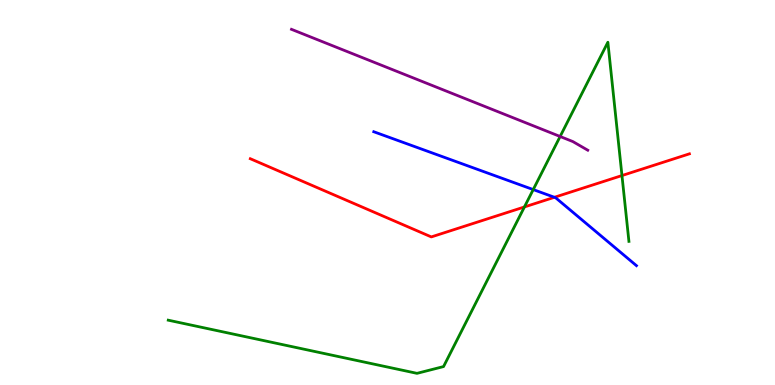[{'lines': ['blue', 'red'], 'intersections': [{'x': 7.15, 'y': 4.88}]}, {'lines': ['green', 'red'], 'intersections': [{'x': 6.77, 'y': 4.62}, {'x': 8.03, 'y': 5.44}]}, {'lines': ['purple', 'red'], 'intersections': []}, {'lines': ['blue', 'green'], 'intersections': [{'x': 6.88, 'y': 5.08}]}, {'lines': ['blue', 'purple'], 'intersections': []}, {'lines': ['green', 'purple'], 'intersections': [{'x': 7.23, 'y': 6.45}]}]